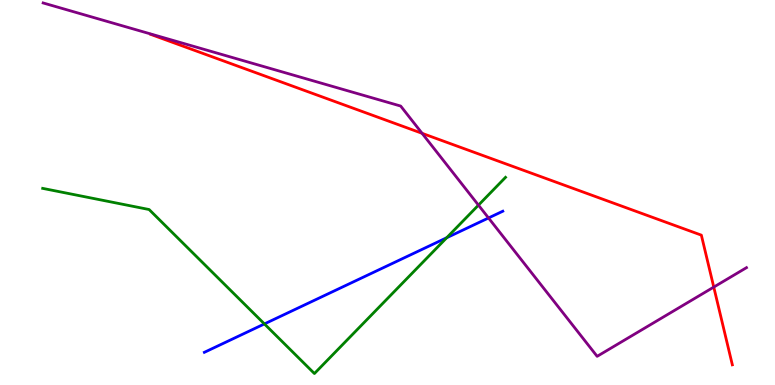[{'lines': ['blue', 'red'], 'intersections': []}, {'lines': ['green', 'red'], 'intersections': []}, {'lines': ['purple', 'red'], 'intersections': [{'x': 5.45, 'y': 6.54}, {'x': 9.21, 'y': 2.54}]}, {'lines': ['blue', 'green'], 'intersections': [{'x': 3.41, 'y': 1.59}, {'x': 5.76, 'y': 3.82}]}, {'lines': ['blue', 'purple'], 'intersections': [{'x': 6.3, 'y': 4.34}]}, {'lines': ['green', 'purple'], 'intersections': [{'x': 6.17, 'y': 4.67}]}]